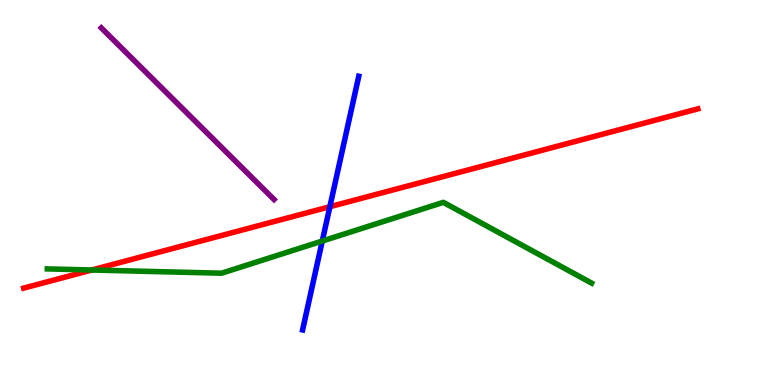[{'lines': ['blue', 'red'], 'intersections': [{'x': 4.26, 'y': 4.63}]}, {'lines': ['green', 'red'], 'intersections': [{'x': 1.18, 'y': 2.99}]}, {'lines': ['purple', 'red'], 'intersections': []}, {'lines': ['blue', 'green'], 'intersections': [{'x': 4.16, 'y': 3.74}]}, {'lines': ['blue', 'purple'], 'intersections': []}, {'lines': ['green', 'purple'], 'intersections': []}]